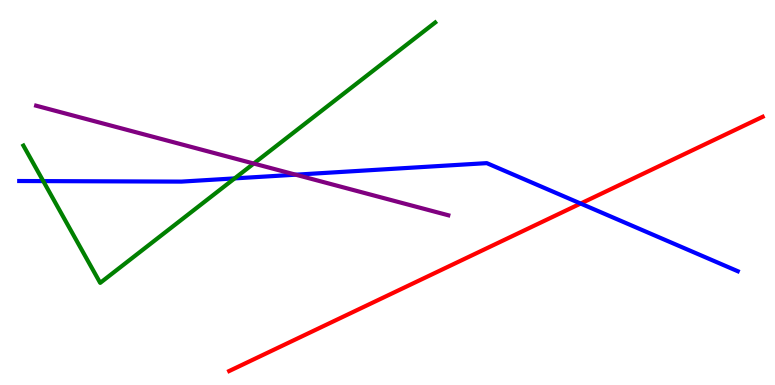[{'lines': ['blue', 'red'], 'intersections': [{'x': 7.49, 'y': 4.71}]}, {'lines': ['green', 'red'], 'intersections': []}, {'lines': ['purple', 'red'], 'intersections': []}, {'lines': ['blue', 'green'], 'intersections': [{'x': 0.558, 'y': 5.3}, {'x': 3.03, 'y': 5.37}]}, {'lines': ['blue', 'purple'], 'intersections': [{'x': 3.82, 'y': 5.46}]}, {'lines': ['green', 'purple'], 'intersections': [{'x': 3.27, 'y': 5.75}]}]